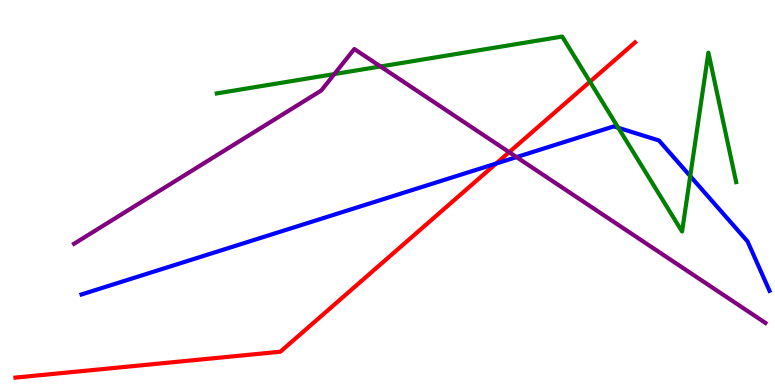[{'lines': ['blue', 'red'], 'intersections': [{'x': 6.4, 'y': 5.75}]}, {'lines': ['green', 'red'], 'intersections': [{'x': 7.61, 'y': 7.88}]}, {'lines': ['purple', 'red'], 'intersections': [{'x': 6.57, 'y': 6.05}]}, {'lines': ['blue', 'green'], 'intersections': [{'x': 7.98, 'y': 6.68}, {'x': 8.91, 'y': 5.43}]}, {'lines': ['blue', 'purple'], 'intersections': [{'x': 6.67, 'y': 5.92}]}, {'lines': ['green', 'purple'], 'intersections': [{'x': 4.31, 'y': 8.08}, {'x': 4.91, 'y': 8.27}]}]